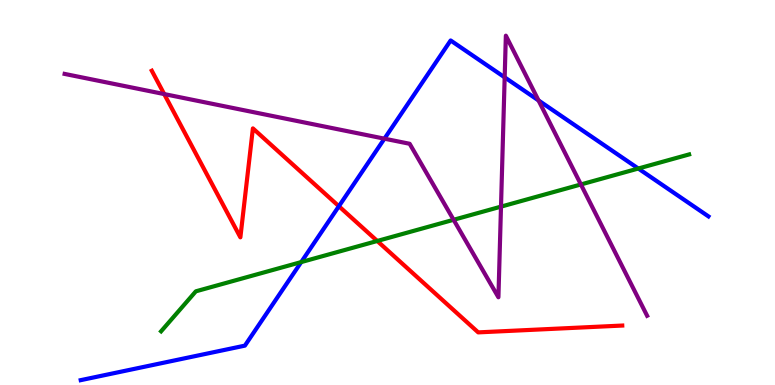[{'lines': ['blue', 'red'], 'intersections': [{'x': 4.37, 'y': 4.64}]}, {'lines': ['green', 'red'], 'intersections': [{'x': 4.87, 'y': 3.74}]}, {'lines': ['purple', 'red'], 'intersections': [{'x': 2.12, 'y': 7.56}]}, {'lines': ['blue', 'green'], 'intersections': [{'x': 3.89, 'y': 3.19}, {'x': 8.24, 'y': 5.62}]}, {'lines': ['blue', 'purple'], 'intersections': [{'x': 4.96, 'y': 6.4}, {'x': 6.51, 'y': 7.99}, {'x': 6.95, 'y': 7.39}]}, {'lines': ['green', 'purple'], 'intersections': [{'x': 5.85, 'y': 4.29}, {'x': 6.46, 'y': 4.63}, {'x': 7.5, 'y': 5.21}]}]